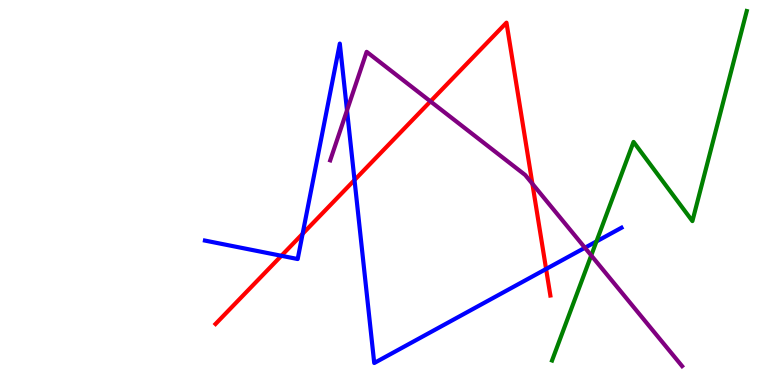[{'lines': ['blue', 'red'], 'intersections': [{'x': 3.63, 'y': 3.36}, {'x': 3.9, 'y': 3.93}, {'x': 4.57, 'y': 5.32}, {'x': 7.05, 'y': 3.01}]}, {'lines': ['green', 'red'], 'intersections': []}, {'lines': ['purple', 'red'], 'intersections': [{'x': 5.55, 'y': 7.37}, {'x': 6.87, 'y': 5.23}]}, {'lines': ['blue', 'green'], 'intersections': [{'x': 7.7, 'y': 3.73}]}, {'lines': ['blue', 'purple'], 'intersections': [{'x': 4.48, 'y': 7.13}, {'x': 7.55, 'y': 3.56}]}, {'lines': ['green', 'purple'], 'intersections': [{'x': 7.63, 'y': 3.37}]}]